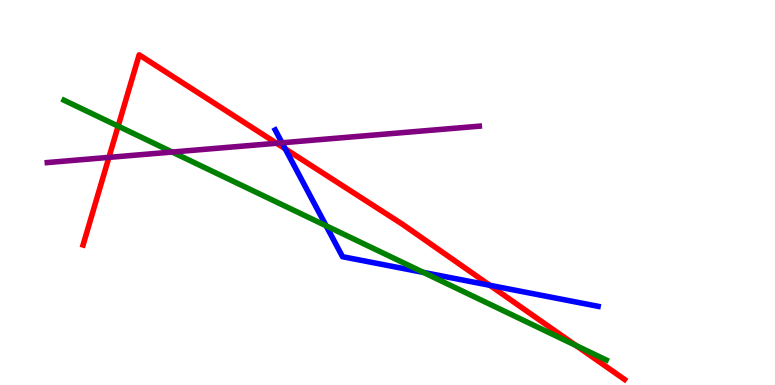[{'lines': ['blue', 'red'], 'intersections': [{'x': 3.68, 'y': 6.13}, {'x': 6.32, 'y': 2.59}]}, {'lines': ['green', 'red'], 'intersections': [{'x': 1.52, 'y': 6.72}, {'x': 7.43, 'y': 1.03}]}, {'lines': ['purple', 'red'], 'intersections': [{'x': 1.41, 'y': 5.91}, {'x': 3.57, 'y': 6.28}]}, {'lines': ['blue', 'green'], 'intersections': [{'x': 4.21, 'y': 4.14}, {'x': 5.46, 'y': 2.92}]}, {'lines': ['blue', 'purple'], 'intersections': [{'x': 3.64, 'y': 6.29}]}, {'lines': ['green', 'purple'], 'intersections': [{'x': 2.22, 'y': 6.05}]}]